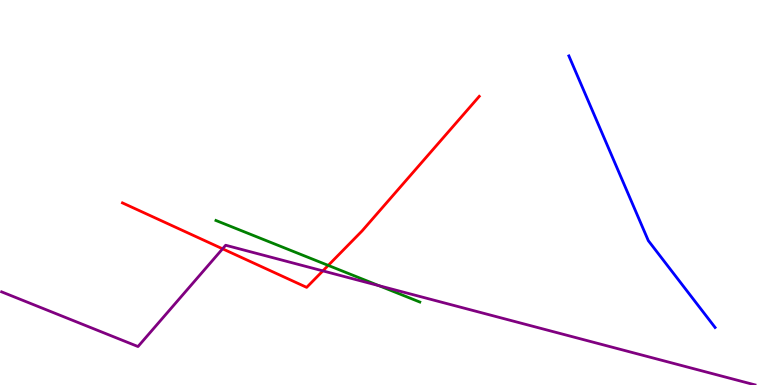[{'lines': ['blue', 'red'], 'intersections': []}, {'lines': ['green', 'red'], 'intersections': [{'x': 4.24, 'y': 3.11}]}, {'lines': ['purple', 'red'], 'intersections': [{'x': 2.87, 'y': 3.54}, {'x': 4.17, 'y': 2.96}]}, {'lines': ['blue', 'green'], 'intersections': []}, {'lines': ['blue', 'purple'], 'intersections': []}, {'lines': ['green', 'purple'], 'intersections': [{'x': 4.89, 'y': 2.58}]}]